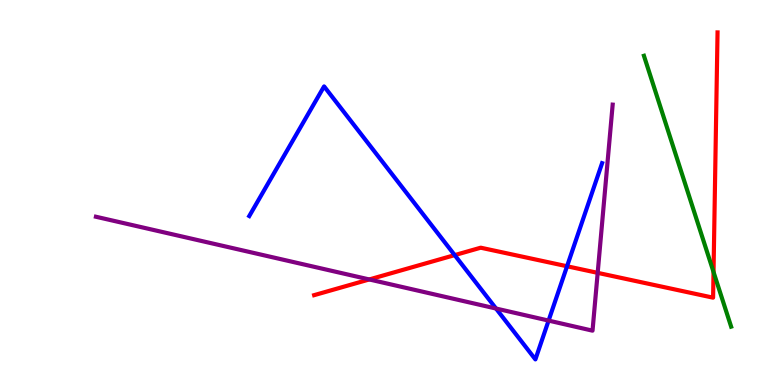[{'lines': ['blue', 'red'], 'intersections': [{'x': 5.87, 'y': 3.37}, {'x': 7.32, 'y': 3.08}]}, {'lines': ['green', 'red'], 'intersections': [{'x': 9.21, 'y': 2.94}]}, {'lines': ['purple', 'red'], 'intersections': [{'x': 4.76, 'y': 2.74}, {'x': 7.71, 'y': 2.91}]}, {'lines': ['blue', 'green'], 'intersections': []}, {'lines': ['blue', 'purple'], 'intersections': [{'x': 6.4, 'y': 1.99}, {'x': 7.08, 'y': 1.67}]}, {'lines': ['green', 'purple'], 'intersections': []}]